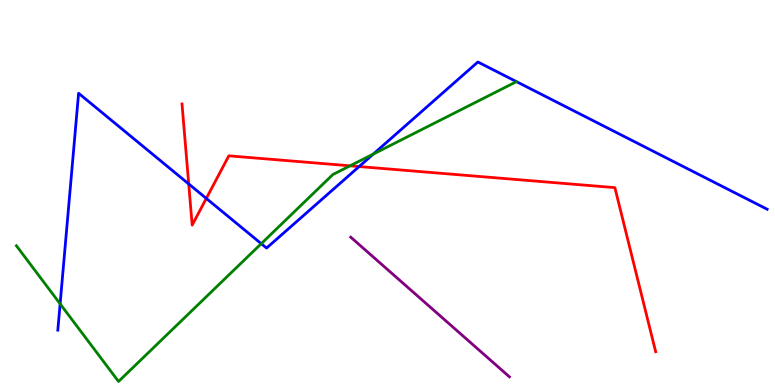[{'lines': ['blue', 'red'], 'intersections': [{'x': 2.44, 'y': 5.22}, {'x': 2.66, 'y': 4.85}, {'x': 4.63, 'y': 5.67}]}, {'lines': ['green', 'red'], 'intersections': [{'x': 4.52, 'y': 5.69}]}, {'lines': ['purple', 'red'], 'intersections': []}, {'lines': ['blue', 'green'], 'intersections': [{'x': 0.776, 'y': 2.11}, {'x': 3.37, 'y': 3.67}, {'x': 4.82, 'y': 6.0}]}, {'lines': ['blue', 'purple'], 'intersections': []}, {'lines': ['green', 'purple'], 'intersections': []}]